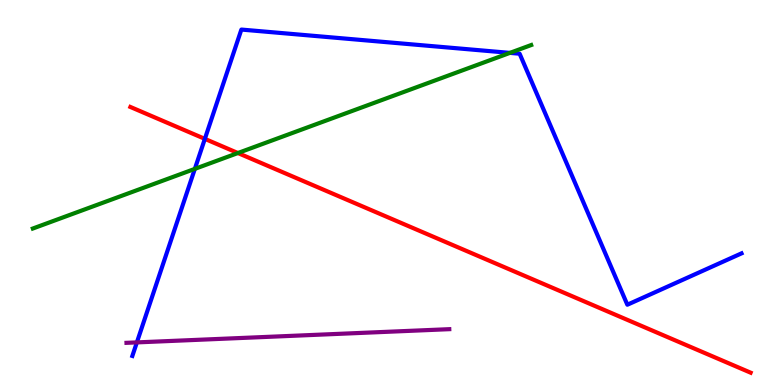[{'lines': ['blue', 'red'], 'intersections': [{'x': 2.64, 'y': 6.39}]}, {'lines': ['green', 'red'], 'intersections': [{'x': 3.07, 'y': 6.03}]}, {'lines': ['purple', 'red'], 'intersections': []}, {'lines': ['blue', 'green'], 'intersections': [{'x': 2.51, 'y': 5.61}, {'x': 6.58, 'y': 8.63}]}, {'lines': ['blue', 'purple'], 'intersections': [{'x': 1.77, 'y': 1.11}]}, {'lines': ['green', 'purple'], 'intersections': []}]